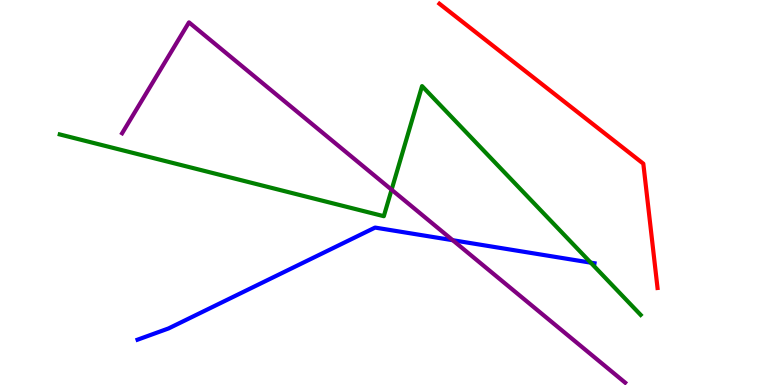[{'lines': ['blue', 'red'], 'intersections': []}, {'lines': ['green', 'red'], 'intersections': []}, {'lines': ['purple', 'red'], 'intersections': []}, {'lines': ['blue', 'green'], 'intersections': [{'x': 7.62, 'y': 3.18}]}, {'lines': ['blue', 'purple'], 'intersections': [{'x': 5.84, 'y': 3.76}]}, {'lines': ['green', 'purple'], 'intersections': [{'x': 5.05, 'y': 5.07}]}]